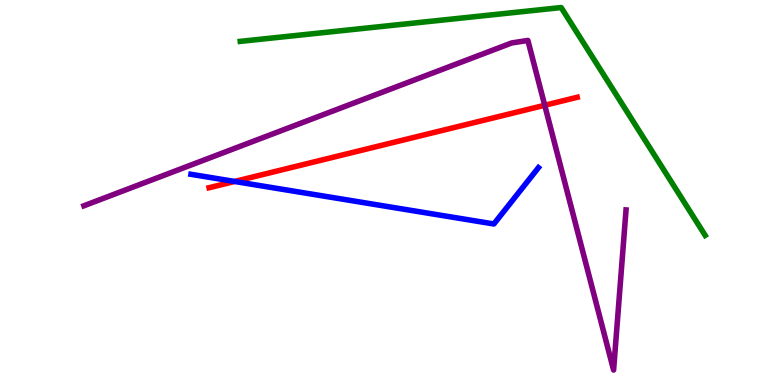[{'lines': ['blue', 'red'], 'intersections': [{'x': 3.03, 'y': 5.29}]}, {'lines': ['green', 'red'], 'intersections': []}, {'lines': ['purple', 'red'], 'intersections': [{'x': 7.03, 'y': 7.27}]}, {'lines': ['blue', 'green'], 'intersections': []}, {'lines': ['blue', 'purple'], 'intersections': []}, {'lines': ['green', 'purple'], 'intersections': []}]